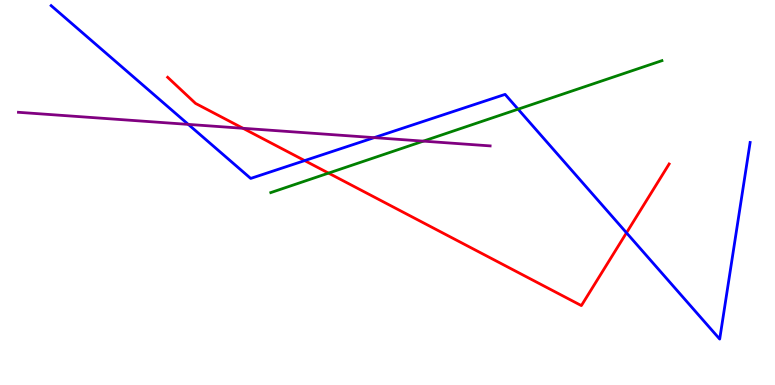[{'lines': ['blue', 'red'], 'intersections': [{'x': 3.93, 'y': 5.83}, {'x': 8.08, 'y': 3.95}]}, {'lines': ['green', 'red'], 'intersections': [{'x': 4.24, 'y': 5.5}]}, {'lines': ['purple', 'red'], 'intersections': [{'x': 3.14, 'y': 6.67}]}, {'lines': ['blue', 'green'], 'intersections': [{'x': 6.68, 'y': 7.16}]}, {'lines': ['blue', 'purple'], 'intersections': [{'x': 2.43, 'y': 6.77}, {'x': 4.83, 'y': 6.43}]}, {'lines': ['green', 'purple'], 'intersections': [{'x': 5.46, 'y': 6.33}]}]